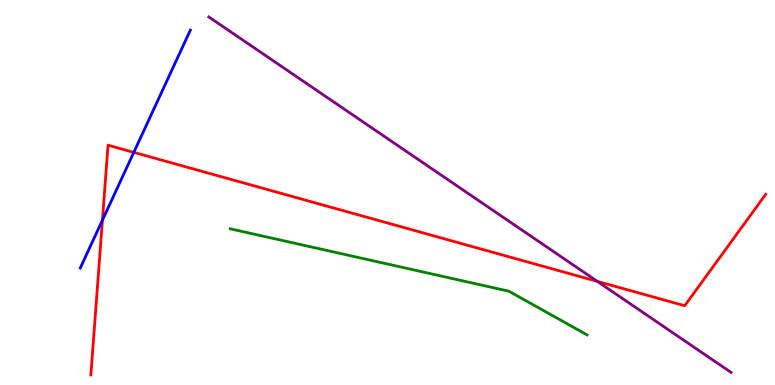[{'lines': ['blue', 'red'], 'intersections': [{'x': 1.32, 'y': 4.28}, {'x': 1.73, 'y': 6.04}]}, {'lines': ['green', 'red'], 'intersections': []}, {'lines': ['purple', 'red'], 'intersections': [{'x': 7.71, 'y': 2.69}]}, {'lines': ['blue', 'green'], 'intersections': []}, {'lines': ['blue', 'purple'], 'intersections': []}, {'lines': ['green', 'purple'], 'intersections': []}]